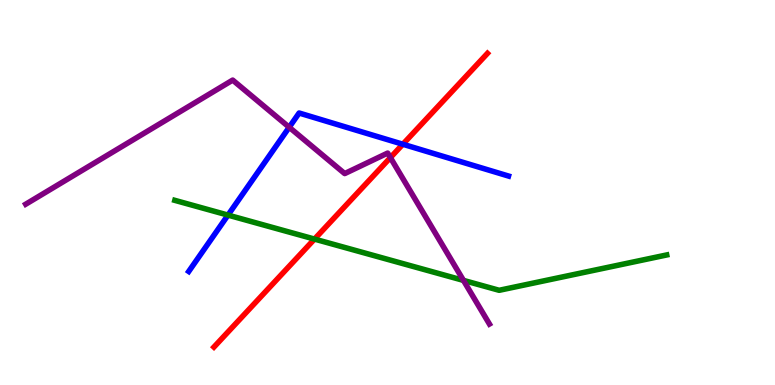[{'lines': ['blue', 'red'], 'intersections': [{'x': 5.2, 'y': 6.25}]}, {'lines': ['green', 'red'], 'intersections': [{'x': 4.06, 'y': 3.79}]}, {'lines': ['purple', 'red'], 'intersections': [{'x': 5.04, 'y': 5.91}]}, {'lines': ['blue', 'green'], 'intersections': [{'x': 2.94, 'y': 4.41}]}, {'lines': ['blue', 'purple'], 'intersections': [{'x': 3.73, 'y': 6.69}]}, {'lines': ['green', 'purple'], 'intersections': [{'x': 5.98, 'y': 2.72}]}]